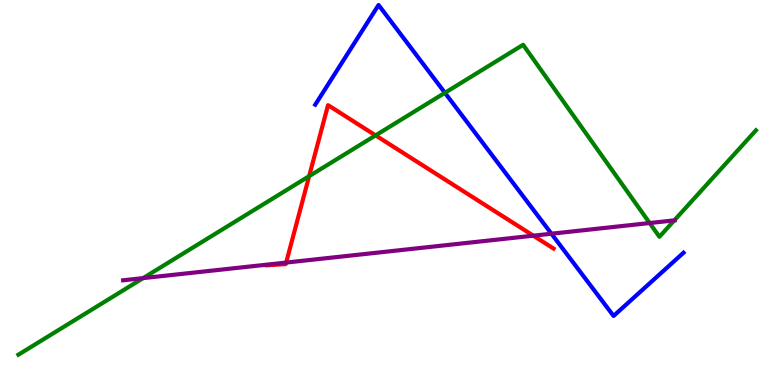[{'lines': ['blue', 'red'], 'intersections': []}, {'lines': ['green', 'red'], 'intersections': [{'x': 3.99, 'y': 5.42}, {'x': 4.85, 'y': 6.48}]}, {'lines': ['purple', 'red'], 'intersections': [{'x': 3.69, 'y': 3.18}, {'x': 6.88, 'y': 3.88}]}, {'lines': ['blue', 'green'], 'intersections': [{'x': 5.74, 'y': 7.59}]}, {'lines': ['blue', 'purple'], 'intersections': [{'x': 7.12, 'y': 3.93}]}, {'lines': ['green', 'purple'], 'intersections': [{'x': 1.85, 'y': 2.78}, {'x': 8.38, 'y': 4.21}, {'x': 8.7, 'y': 4.28}]}]